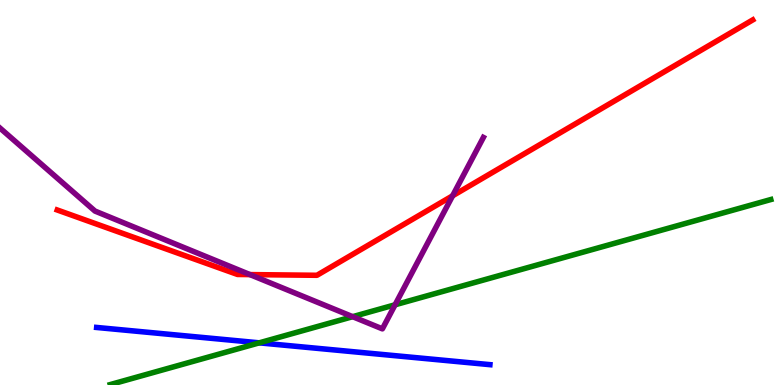[{'lines': ['blue', 'red'], 'intersections': []}, {'lines': ['green', 'red'], 'intersections': []}, {'lines': ['purple', 'red'], 'intersections': [{'x': 3.23, 'y': 2.87}, {'x': 5.84, 'y': 4.91}]}, {'lines': ['blue', 'green'], 'intersections': [{'x': 3.35, 'y': 1.1}]}, {'lines': ['blue', 'purple'], 'intersections': []}, {'lines': ['green', 'purple'], 'intersections': [{'x': 4.55, 'y': 1.77}, {'x': 5.1, 'y': 2.08}]}]